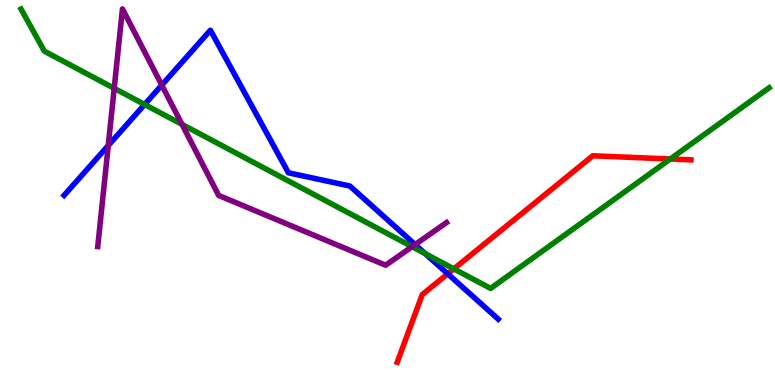[{'lines': ['blue', 'red'], 'intersections': [{'x': 5.78, 'y': 2.89}]}, {'lines': ['green', 'red'], 'intersections': [{'x': 5.86, 'y': 3.02}, {'x': 8.65, 'y': 5.87}]}, {'lines': ['purple', 'red'], 'intersections': []}, {'lines': ['blue', 'green'], 'intersections': [{'x': 1.87, 'y': 7.29}, {'x': 5.49, 'y': 3.41}]}, {'lines': ['blue', 'purple'], 'intersections': [{'x': 1.4, 'y': 6.22}, {'x': 2.09, 'y': 7.79}, {'x': 5.36, 'y': 3.65}]}, {'lines': ['green', 'purple'], 'intersections': [{'x': 1.47, 'y': 7.71}, {'x': 2.35, 'y': 6.77}, {'x': 5.32, 'y': 3.59}]}]